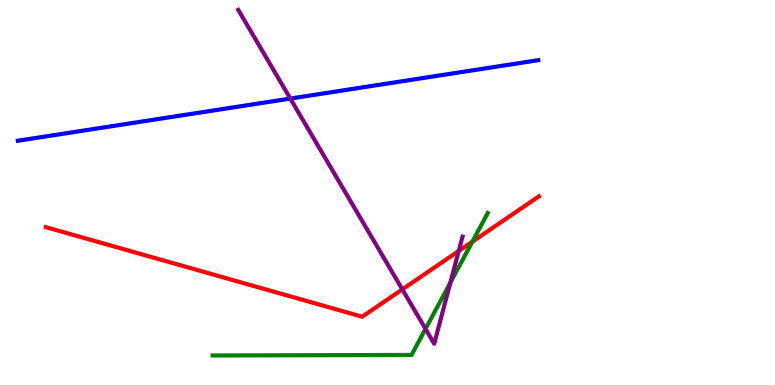[{'lines': ['blue', 'red'], 'intersections': []}, {'lines': ['green', 'red'], 'intersections': [{'x': 6.1, 'y': 3.72}]}, {'lines': ['purple', 'red'], 'intersections': [{'x': 5.19, 'y': 2.48}, {'x': 5.92, 'y': 3.48}]}, {'lines': ['blue', 'green'], 'intersections': []}, {'lines': ['blue', 'purple'], 'intersections': [{'x': 3.75, 'y': 7.44}]}, {'lines': ['green', 'purple'], 'intersections': [{'x': 5.49, 'y': 1.46}, {'x': 5.81, 'y': 2.66}]}]